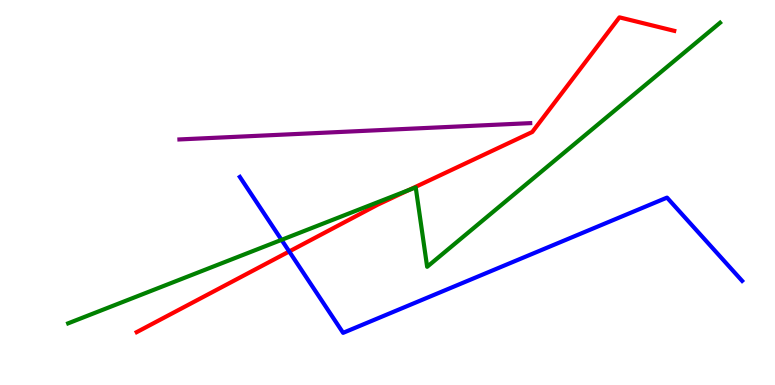[{'lines': ['blue', 'red'], 'intersections': [{'x': 3.73, 'y': 3.47}]}, {'lines': ['green', 'red'], 'intersections': [{'x': 5.27, 'y': 5.06}]}, {'lines': ['purple', 'red'], 'intersections': []}, {'lines': ['blue', 'green'], 'intersections': [{'x': 3.63, 'y': 3.77}]}, {'lines': ['blue', 'purple'], 'intersections': []}, {'lines': ['green', 'purple'], 'intersections': []}]